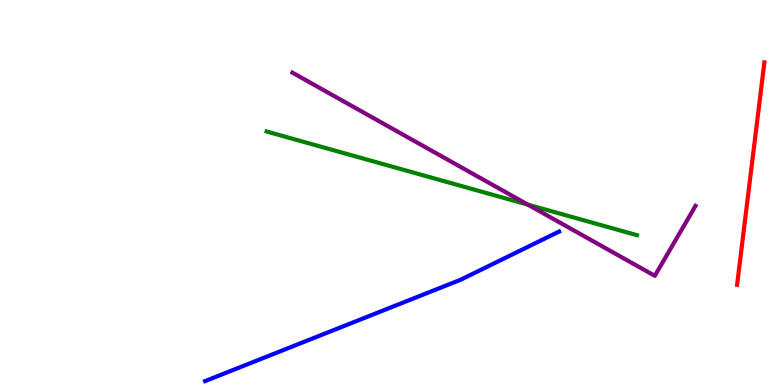[{'lines': ['blue', 'red'], 'intersections': []}, {'lines': ['green', 'red'], 'intersections': []}, {'lines': ['purple', 'red'], 'intersections': []}, {'lines': ['blue', 'green'], 'intersections': []}, {'lines': ['blue', 'purple'], 'intersections': []}, {'lines': ['green', 'purple'], 'intersections': [{'x': 6.81, 'y': 4.69}]}]